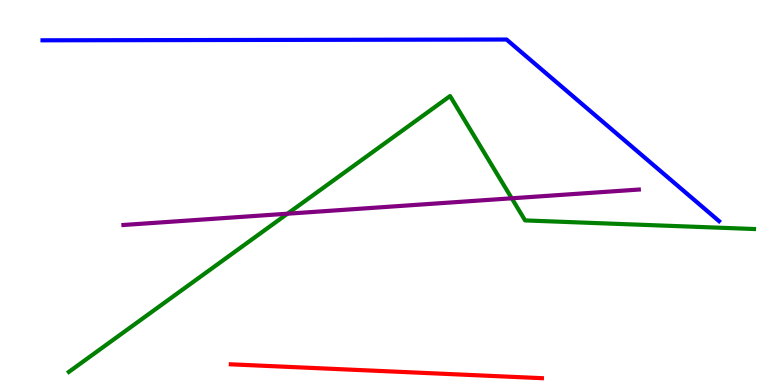[{'lines': ['blue', 'red'], 'intersections': []}, {'lines': ['green', 'red'], 'intersections': []}, {'lines': ['purple', 'red'], 'intersections': []}, {'lines': ['blue', 'green'], 'intersections': []}, {'lines': ['blue', 'purple'], 'intersections': []}, {'lines': ['green', 'purple'], 'intersections': [{'x': 3.71, 'y': 4.45}, {'x': 6.6, 'y': 4.85}]}]